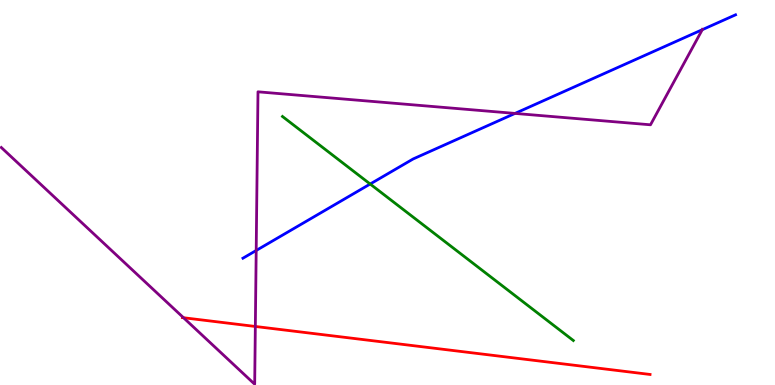[{'lines': ['blue', 'red'], 'intersections': []}, {'lines': ['green', 'red'], 'intersections': []}, {'lines': ['purple', 'red'], 'intersections': [{'x': 2.37, 'y': 1.75}, {'x': 3.29, 'y': 1.52}]}, {'lines': ['blue', 'green'], 'intersections': [{'x': 4.78, 'y': 5.22}]}, {'lines': ['blue', 'purple'], 'intersections': [{'x': 3.31, 'y': 3.49}, {'x': 6.65, 'y': 7.05}, {'x': 9.06, 'y': 9.23}]}, {'lines': ['green', 'purple'], 'intersections': []}]